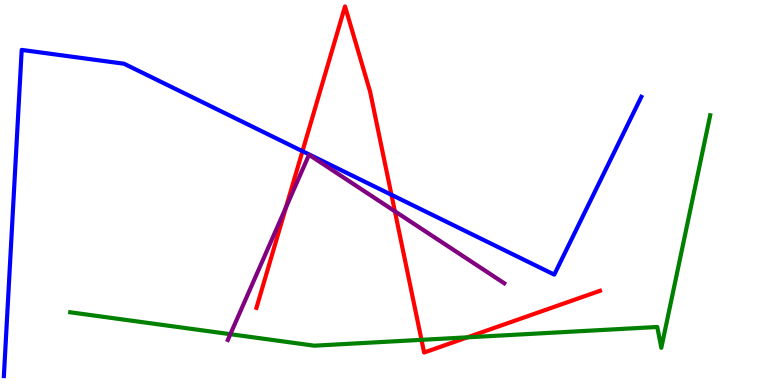[{'lines': ['blue', 'red'], 'intersections': [{'x': 3.9, 'y': 6.07}, {'x': 5.05, 'y': 4.94}]}, {'lines': ['green', 'red'], 'intersections': [{'x': 5.44, 'y': 1.17}, {'x': 6.03, 'y': 1.24}]}, {'lines': ['purple', 'red'], 'intersections': [{'x': 3.69, 'y': 4.61}, {'x': 5.1, 'y': 4.51}]}, {'lines': ['blue', 'green'], 'intersections': []}, {'lines': ['blue', 'purple'], 'intersections': []}, {'lines': ['green', 'purple'], 'intersections': [{'x': 2.97, 'y': 1.32}]}]